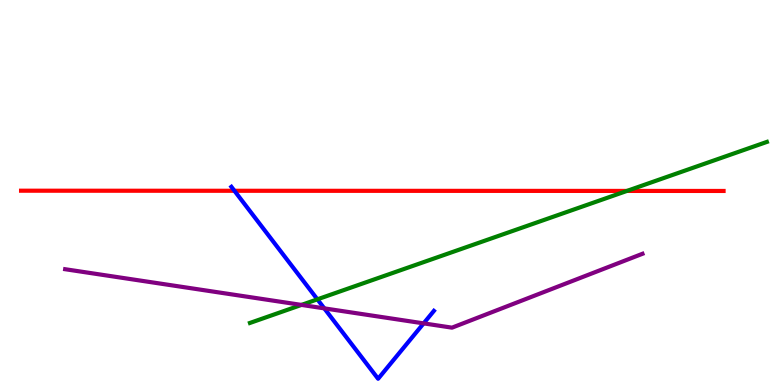[{'lines': ['blue', 'red'], 'intersections': [{'x': 3.02, 'y': 5.04}]}, {'lines': ['green', 'red'], 'intersections': [{'x': 8.09, 'y': 5.04}]}, {'lines': ['purple', 'red'], 'intersections': []}, {'lines': ['blue', 'green'], 'intersections': [{'x': 4.1, 'y': 2.23}]}, {'lines': ['blue', 'purple'], 'intersections': [{'x': 4.18, 'y': 1.99}, {'x': 5.47, 'y': 1.6}]}, {'lines': ['green', 'purple'], 'intersections': [{'x': 3.89, 'y': 2.08}]}]